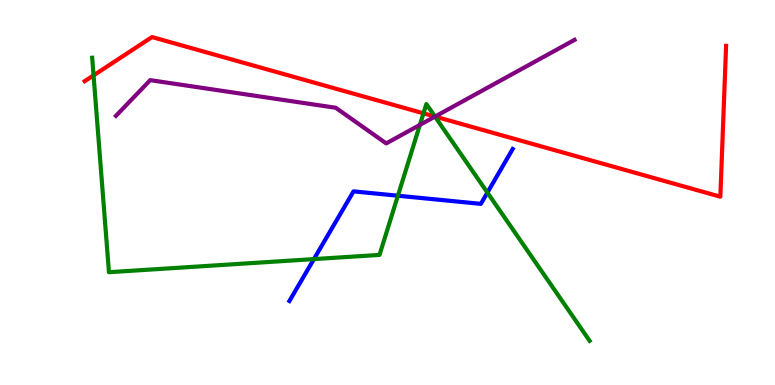[{'lines': ['blue', 'red'], 'intersections': []}, {'lines': ['green', 'red'], 'intersections': [{'x': 1.21, 'y': 8.04}, {'x': 5.46, 'y': 7.06}, {'x': 5.61, 'y': 6.97}]}, {'lines': ['purple', 'red'], 'intersections': [{'x': 5.61, 'y': 6.97}]}, {'lines': ['blue', 'green'], 'intersections': [{'x': 4.05, 'y': 3.27}, {'x': 5.13, 'y': 4.92}, {'x': 6.29, 'y': 5.0}]}, {'lines': ['blue', 'purple'], 'intersections': []}, {'lines': ['green', 'purple'], 'intersections': [{'x': 5.42, 'y': 6.76}, {'x': 5.61, 'y': 6.97}]}]